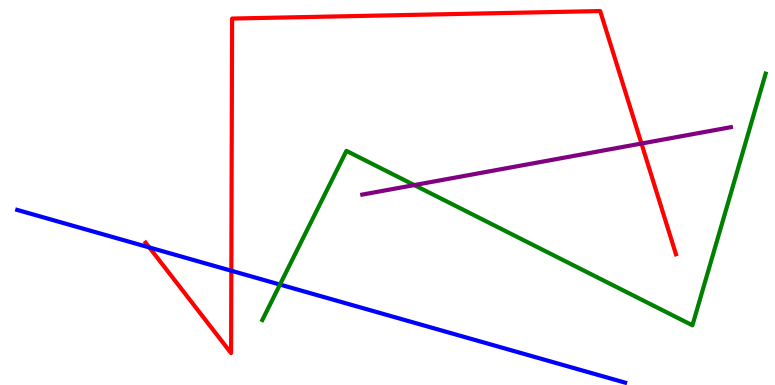[{'lines': ['blue', 'red'], 'intersections': [{'x': 1.93, 'y': 3.57}, {'x': 2.98, 'y': 2.97}]}, {'lines': ['green', 'red'], 'intersections': []}, {'lines': ['purple', 'red'], 'intersections': [{'x': 8.28, 'y': 6.27}]}, {'lines': ['blue', 'green'], 'intersections': [{'x': 3.61, 'y': 2.61}]}, {'lines': ['blue', 'purple'], 'intersections': []}, {'lines': ['green', 'purple'], 'intersections': [{'x': 5.35, 'y': 5.19}]}]